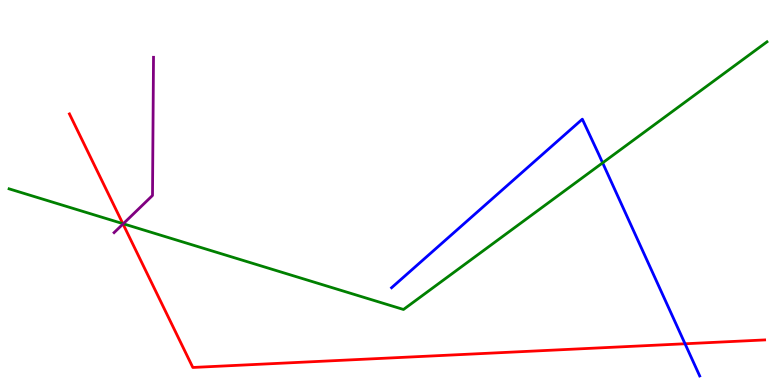[{'lines': ['blue', 'red'], 'intersections': [{'x': 8.84, 'y': 1.07}]}, {'lines': ['green', 'red'], 'intersections': [{'x': 1.58, 'y': 4.19}]}, {'lines': ['purple', 'red'], 'intersections': [{'x': 1.59, 'y': 4.18}]}, {'lines': ['blue', 'green'], 'intersections': [{'x': 7.78, 'y': 5.77}]}, {'lines': ['blue', 'purple'], 'intersections': []}, {'lines': ['green', 'purple'], 'intersections': [{'x': 1.59, 'y': 4.19}]}]